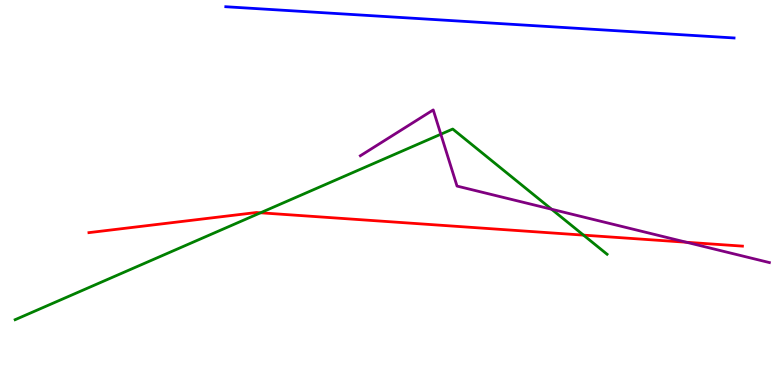[{'lines': ['blue', 'red'], 'intersections': []}, {'lines': ['green', 'red'], 'intersections': [{'x': 3.36, 'y': 4.47}, {'x': 7.53, 'y': 3.89}]}, {'lines': ['purple', 'red'], 'intersections': [{'x': 8.86, 'y': 3.71}]}, {'lines': ['blue', 'green'], 'intersections': []}, {'lines': ['blue', 'purple'], 'intersections': []}, {'lines': ['green', 'purple'], 'intersections': [{'x': 5.69, 'y': 6.51}, {'x': 7.12, 'y': 4.57}]}]